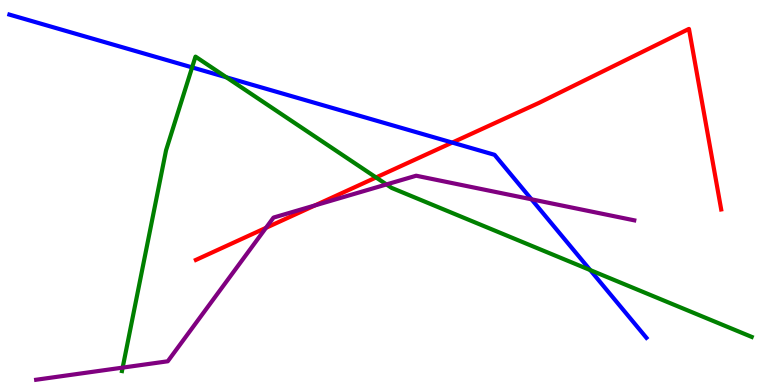[{'lines': ['blue', 'red'], 'intersections': [{'x': 5.84, 'y': 6.3}]}, {'lines': ['green', 'red'], 'intersections': [{'x': 4.85, 'y': 5.39}]}, {'lines': ['purple', 'red'], 'intersections': [{'x': 3.43, 'y': 4.08}, {'x': 4.06, 'y': 4.66}]}, {'lines': ['blue', 'green'], 'intersections': [{'x': 2.48, 'y': 8.25}, {'x': 2.92, 'y': 7.99}, {'x': 7.62, 'y': 2.98}]}, {'lines': ['blue', 'purple'], 'intersections': [{'x': 6.86, 'y': 4.82}]}, {'lines': ['green', 'purple'], 'intersections': [{'x': 1.58, 'y': 0.452}, {'x': 4.99, 'y': 5.21}]}]